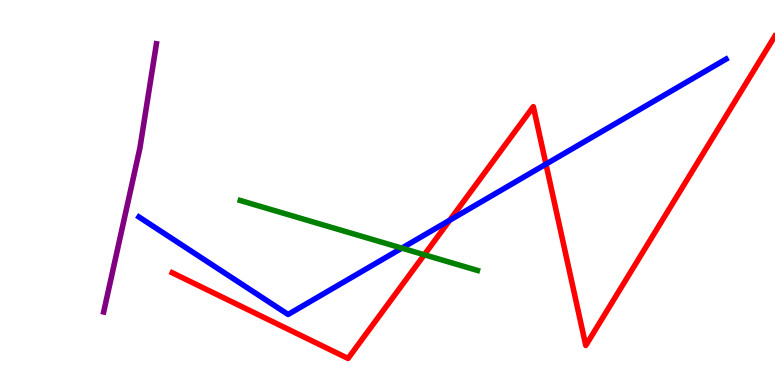[{'lines': ['blue', 'red'], 'intersections': [{'x': 5.8, 'y': 4.28}, {'x': 7.04, 'y': 5.74}]}, {'lines': ['green', 'red'], 'intersections': [{'x': 5.48, 'y': 3.38}]}, {'lines': ['purple', 'red'], 'intersections': []}, {'lines': ['blue', 'green'], 'intersections': [{'x': 5.19, 'y': 3.55}]}, {'lines': ['blue', 'purple'], 'intersections': []}, {'lines': ['green', 'purple'], 'intersections': []}]